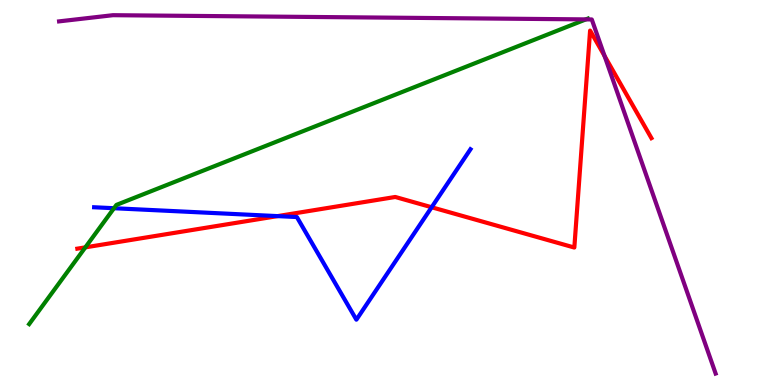[{'lines': ['blue', 'red'], 'intersections': [{'x': 3.58, 'y': 4.39}, {'x': 5.57, 'y': 4.62}]}, {'lines': ['green', 'red'], 'intersections': [{'x': 1.1, 'y': 3.58}]}, {'lines': ['purple', 'red'], 'intersections': [{'x': 7.8, 'y': 8.55}]}, {'lines': ['blue', 'green'], 'intersections': [{'x': 1.47, 'y': 4.59}]}, {'lines': ['blue', 'purple'], 'intersections': []}, {'lines': ['green', 'purple'], 'intersections': [{'x': 7.56, 'y': 9.5}]}]